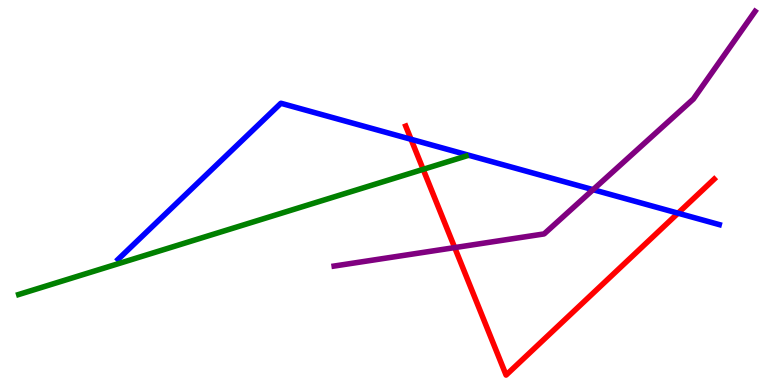[{'lines': ['blue', 'red'], 'intersections': [{'x': 5.3, 'y': 6.38}, {'x': 8.75, 'y': 4.46}]}, {'lines': ['green', 'red'], 'intersections': [{'x': 5.46, 'y': 5.6}]}, {'lines': ['purple', 'red'], 'intersections': [{'x': 5.87, 'y': 3.57}]}, {'lines': ['blue', 'green'], 'intersections': []}, {'lines': ['blue', 'purple'], 'intersections': [{'x': 7.65, 'y': 5.07}]}, {'lines': ['green', 'purple'], 'intersections': []}]